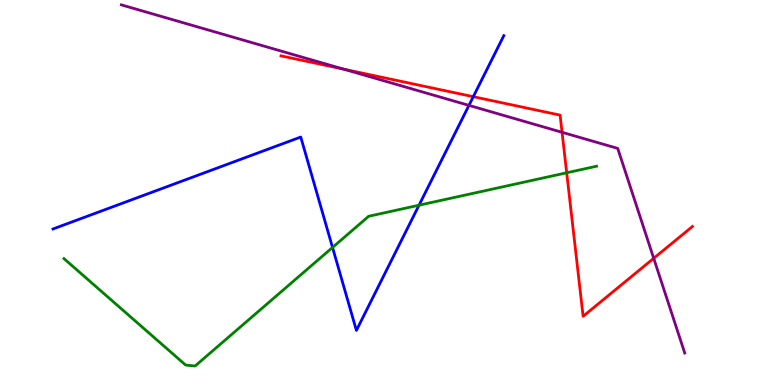[{'lines': ['blue', 'red'], 'intersections': [{'x': 6.11, 'y': 7.49}]}, {'lines': ['green', 'red'], 'intersections': [{'x': 7.31, 'y': 5.51}]}, {'lines': ['purple', 'red'], 'intersections': [{'x': 4.44, 'y': 8.2}, {'x': 7.25, 'y': 6.56}, {'x': 8.43, 'y': 3.29}]}, {'lines': ['blue', 'green'], 'intersections': [{'x': 4.29, 'y': 3.57}, {'x': 5.41, 'y': 4.67}]}, {'lines': ['blue', 'purple'], 'intersections': [{'x': 6.05, 'y': 7.26}]}, {'lines': ['green', 'purple'], 'intersections': []}]